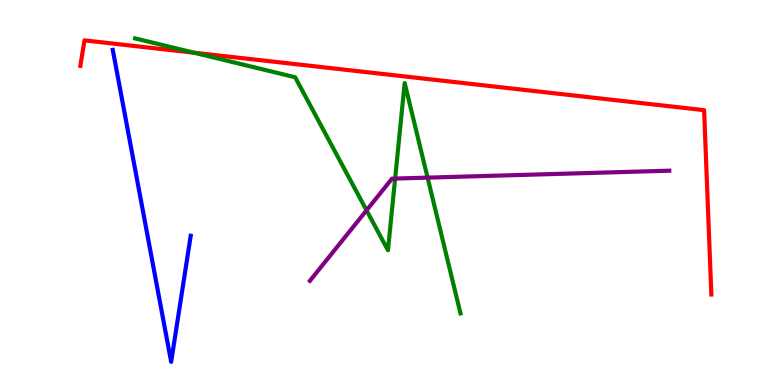[{'lines': ['blue', 'red'], 'intersections': []}, {'lines': ['green', 'red'], 'intersections': [{'x': 2.5, 'y': 8.63}]}, {'lines': ['purple', 'red'], 'intersections': []}, {'lines': ['blue', 'green'], 'intersections': []}, {'lines': ['blue', 'purple'], 'intersections': []}, {'lines': ['green', 'purple'], 'intersections': [{'x': 4.73, 'y': 4.54}, {'x': 5.1, 'y': 5.36}, {'x': 5.52, 'y': 5.39}]}]